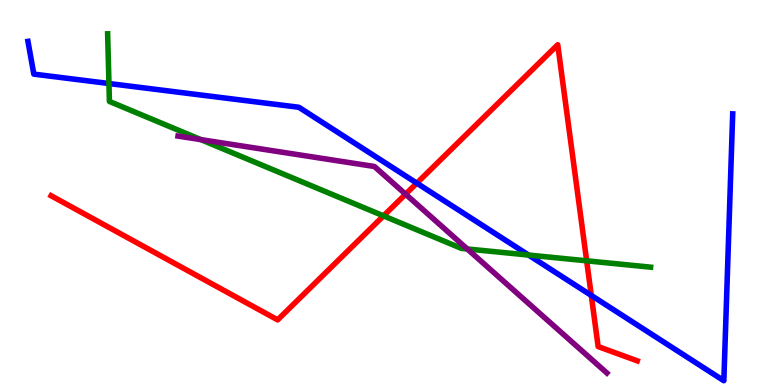[{'lines': ['blue', 'red'], 'intersections': [{'x': 5.38, 'y': 5.24}, {'x': 7.63, 'y': 2.33}]}, {'lines': ['green', 'red'], 'intersections': [{'x': 4.95, 'y': 4.39}, {'x': 7.57, 'y': 3.23}]}, {'lines': ['purple', 'red'], 'intersections': [{'x': 5.23, 'y': 4.96}]}, {'lines': ['blue', 'green'], 'intersections': [{'x': 1.41, 'y': 7.83}, {'x': 6.82, 'y': 3.38}]}, {'lines': ['blue', 'purple'], 'intersections': []}, {'lines': ['green', 'purple'], 'intersections': [{'x': 2.59, 'y': 6.37}, {'x': 6.03, 'y': 3.53}]}]